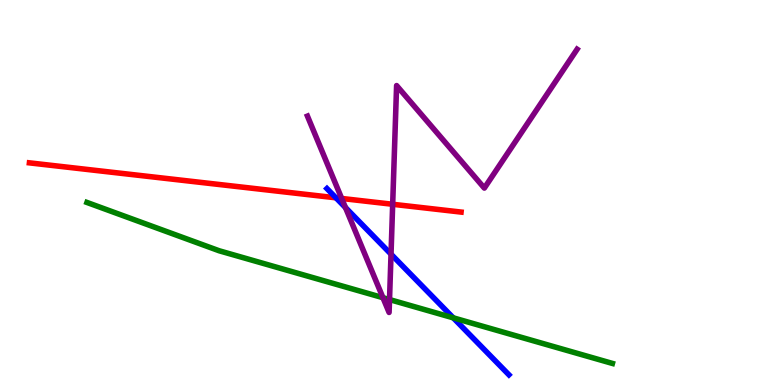[{'lines': ['blue', 'red'], 'intersections': [{'x': 4.33, 'y': 4.86}]}, {'lines': ['green', 'red'], 'intersections': []}, {'lines': ['purple', 'red'], 'intersections': [{'x': 4.41, 'y': 4.85}, {'x': 5.07, 'y': 4.69}]}, {'lines': ['blue', 'green'], 'intersections': [{'x': 5.85, 'y': 1.74}]}, {'lines': ['blue', 'purple'], 'intersections': [{'x': 4.46, 'y': 4.61}, {'x': 5.05, 'y': 3.4}]}, {'lines': ['green', 'purple'], 'intersections': [{'x': 4.94, 'y': 2.27}, {'x': 5.03, 'y': 2.22}]}]